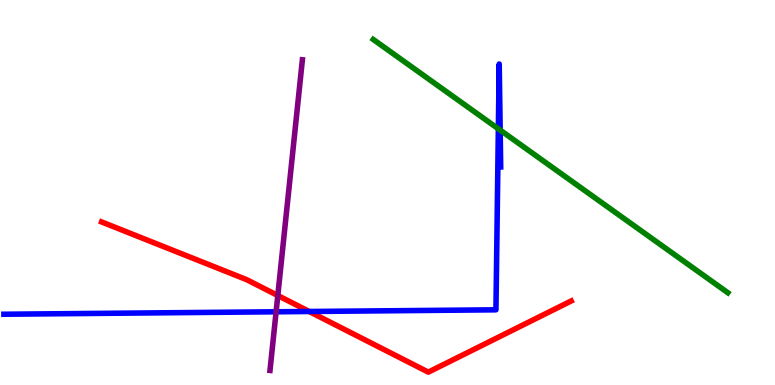[{'lines': ['blue', 'red'], 'intersections': [{'x': 3.99, 'y': 1.91}]}, {'lines': ['green', 'red'], 'intersections': []}, {'lines': ['purple', 'red'], 'intersections': [{'x': 3.58, 'y': 2.32}]}, {'lines': ['blue', 'green'], 'intersections': [{'x': 6.43, 'y': 6.65}, {'x': 6.45, 'y': 6.62}]}, {'lines': ['blue', 'purple'], 'intersections': [{'x': 3.56, 'y': 1.9}]}, {'lines': ['green', 'purple'], 'intersections': []}]